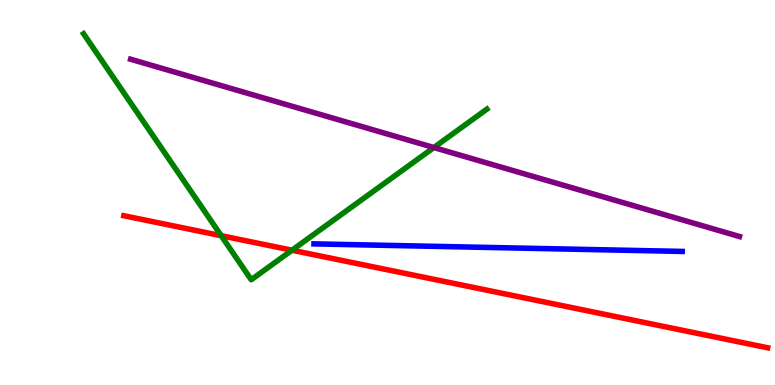[{'lines': ['blue', 'red'], 'intersections': []}, {'lines': ['green', 'red'], 'intersections': [{'x': 2.85, 'y': 3.88}, {'x': 3.77, 'y': 3.5}]}, {'lines': ['purple', 'red'], 'intersections': []}, {'lines': ['blue', 'green'], 'intersections': []}, {'lines': ['blue', 'purple'], 'intersections': []}, {'lines': ['green', 'purple'], 'intersections': [{'x': 5.6, 'y': 6.17}]}]